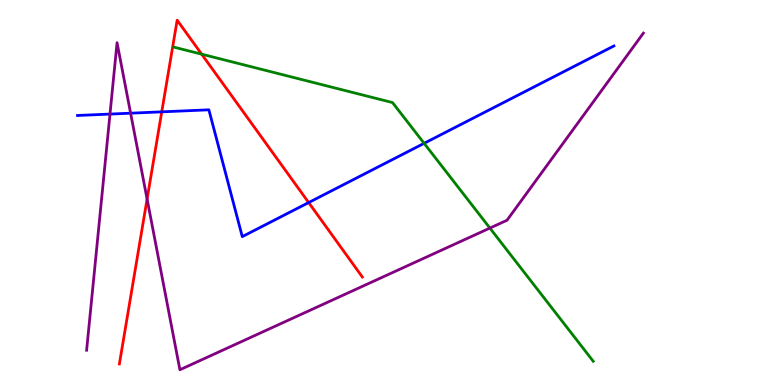[{'lines': ['blue', 'red'], 'intersections': [{'x': 2.09, 'y': 7.09}, {'x': 3.98, 'y': 4.74}]}, {'lines': ['green', 'red'], 'intersections': [{'x': 2.6, 'y': 8.59}]}, {'lines': ['purple', 'red'], 'intersections': [{'x': 1.9, 'y': 4.83}]}, {'lines': ['blue', 'green'], 'intersections': [{'x': 5.47, 'y': 6.28}]}, {'lines': ['blue', 'purple'], 'intersections': [{'x': 1.42, 'y': 7.04}, {'x': 1.69, 'y': 7.06}]}, {'lines': ['green', 'purple'], 'intersections': [{'x': 6.32, 'y': 4.08}]}]